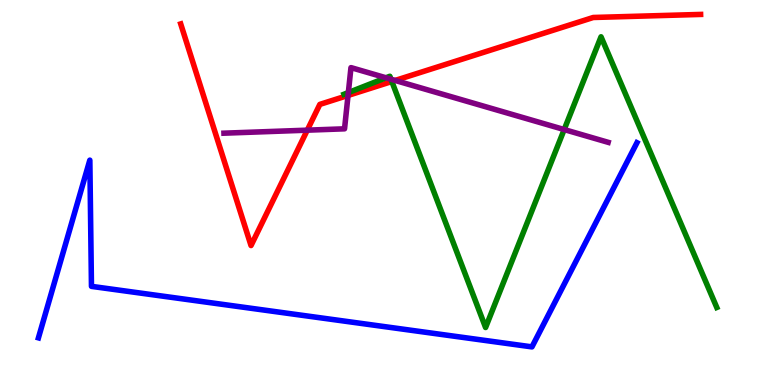[{'lines': ['blue', 'red'], 'intersections': []}, {'lines': ['green', 'red'], 'intersections': [{'x': 5.06, 'y': 7.88}]}, {'lines': ['purple', 'red'], 'intersections': [{'x': 3.96, 'y': 6.62}, {'x': 4.49, 'y': 7.52}, {'x': 5.1, 'y': 7.91}]}, {'lines': ['blue', 'green'], 'intersections': []}, {'lines': ['blue', 'purple'], 'intersections': []}, {'lines': ['green', 'purple'], 'intersections': [{'x': 4.49, 'y': 7.6}, {'x': 4.98, 'y': 7.98}, {'x': 5.04, 'y': 7.94}, {'x': 7.28, 'y': 6.64}]}]